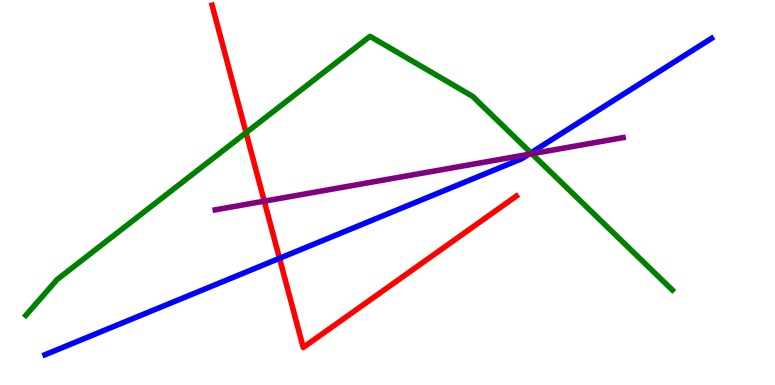[{'lines': ['blue', 'red'], 'intersections': [{'x': 3.61, 'y': 3.29}]}, {'lines': ['green', 'red'], 'intersections': [{'x': 3.17, 'y': 6.55}]}, {'lines': ['purple', 'red'], 'intersections': [{'x': 3.41, 'y': 4.78}]}, {'lines': ['blue', 'green'], 'intersections': [{'x': 6.85, 'y': 6.03}]}, {'lines': ['blue', 'purple'], 'intersections': [{'x': 6.82, 'y': 5.99}]}, {'lines': ['green', 'purple'], 'intersections': [{'x': 6.86, 'y': 6.01}]}]